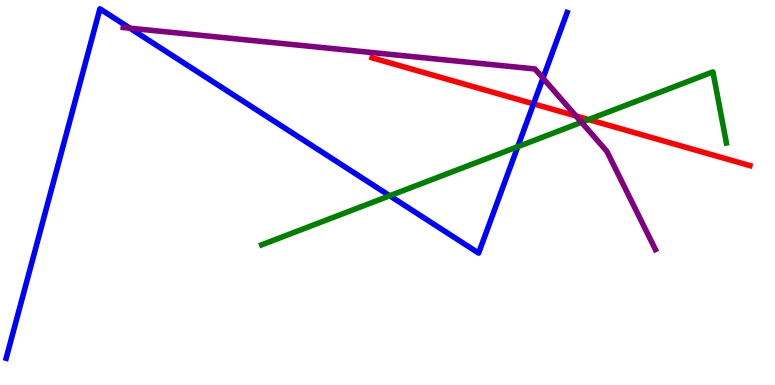[{'lines': ['blue', 'red'], 'intersections': [{'x': 6.88, 'y': 7.3}]}, {'lines': ['green', 'red'], 'intersections': [{'x': 7.59, 'y': 6.89}]}, {'lines': ['purple', 'red'], 'intersections': [{'x': 7.43, 'y': 6.99}]}, {'lines': ['blue', 'green'], 'intersections': [{'x': 5.03, 'y': 4.92}, {'x': 6.68, 'y': 6.19}]}, {'lines': ['blue', 'purple'], 'intersections': [{'x': 1.68, 'y': 9.27}, {'x': 7.01, 'y': 7.97}]}, {'lines': ['green', 'purple'], 'intersections': [{'x': 7.5, 'y': 6.82}]}]